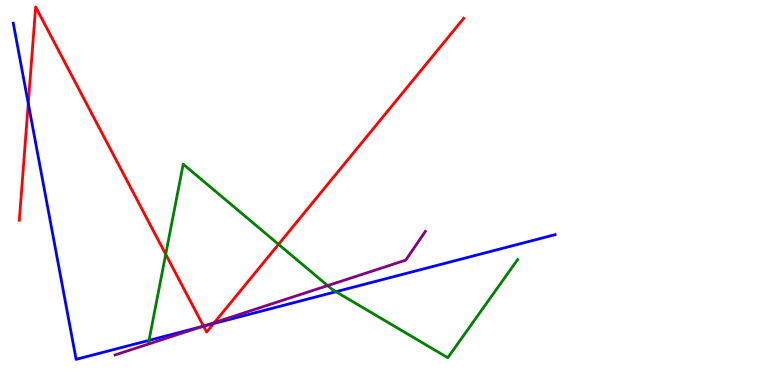[{'lines': ['blue', 'red'], 'intersections': [{'x': 0.365, 'y': 7.31}, {'x': 2.63, 'y': 1.53}, {'x': 2.76, 'y': 1.6}]}, {'lines': ['green', 'red'], 'intersections': [{'x': 2.14, 'y': 3.4}, {'x': 3.59, 'y': 3.65}]}, {'lines': ['purple', 'red'], 'intersections': [{'x': 2.63, 'y': 1.53}, {'x': 2.77, 'y': 1.62}]}, {'lines': ['blue', 'green'], 'intersections': [{'x': 1.92, 'y': 1.16}, {'x': 4.33, 'y': 2.42}]}, {'lines': ['blue', 'purple'], 'intersections': [{'x': 2.61, 'y': 1.52}]}, {'lines': ['green', 'purple'], 'intersections': [{'x': 4.23, 'y': 2.58}]}]